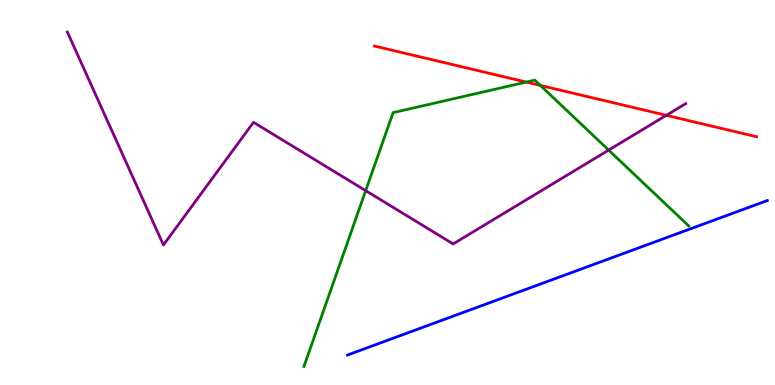[{'lines': ['blue', 'red'], 'intersections': []}, {'lines': ['green', 'red'], 'intersections': [{'x': 6.79, 'y': 7.87}, {'x': 6.97, 'y': 7.78}]}, {'lines': ['purple', 'red'], 'intersections': [{'x': 8.6, 'y': 7.0}]}, {'lines': ['blue', 'green'], 'intersections': []}, {'lines': ['blue', 'purple'], 'intersections': []}, {'lines': ['green', 'purple'], 'intersections': [{'x': 4.72, 'y': 5.05}, {'x': 7.85, 'y': 6.1}]}]